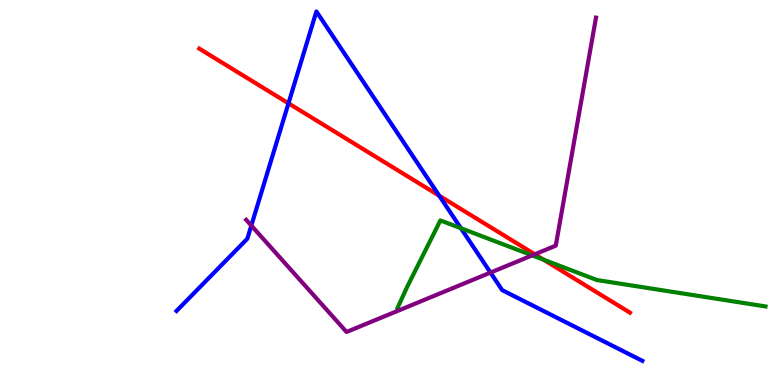[{'lines': ['blue', 'red'], 'intersections': [{'x': 3.72, 'y': 7.32}, {'x': 5.67, 'y': 4.92}]}, {'lines': ['green', 'red'], 'intersections': [{'x': 7.01, 'y': 3.25}]}, {'lines': ['purple', 'red'], 'intersections': [{'x': 6.9, 'y': 3.39}]}, {'lines': ['blue', 'green'], 'intersections': [{'x': 5.95, 'y': 4.07}]}, {'lines': ['blue', 'purple'], 'intersections': [{'x': 3.24, 'y': 4.14}, {'x': 6.33, 'y': 2.92}]}, {'lines': ['green', 'purple'], 'intersections': [{'x': 6.87, 'y': 3.37}]}]